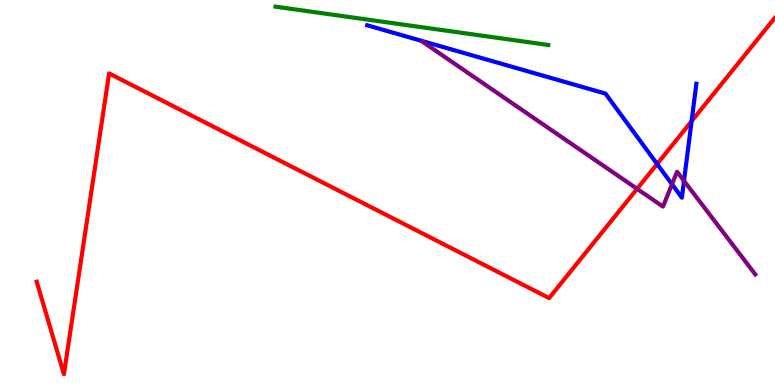[{'lines': ['blue', 'red'], 'intersections': [{'x': 8.48, 'y': 5.74}, {'x': 8.92, 'y': 6.85}]}, {'lines': ['green', 'red'], 'intersections': []}, {'lines': ['purple', 'red'], 'intersections': [{'x': 8.22, 'y': 5.09}]}, {'lines': ['blue', 'green'], 'intersections': []}, {'lines': ['blue', 'purple'], 'intersections': [{'x': 8.67, 'y': 5.21}, {'x': 8.83, 'y': 5.3}]}, {'lines': ['green', 'purple'], 'intersections': []}]